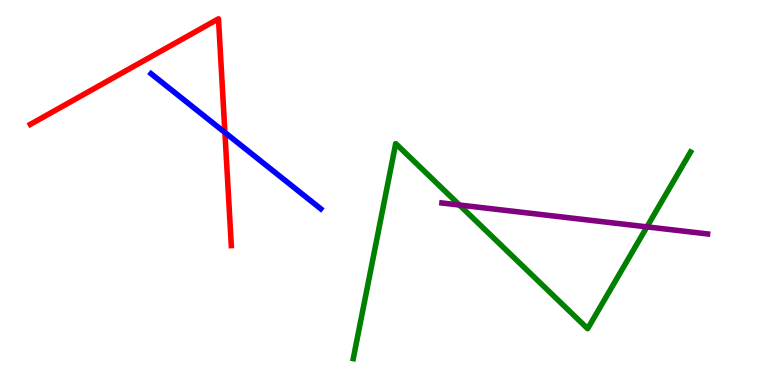[{'lines': ['blue', 'red'], 'intersections': [{'x': 2.9, 'y': 6.56}]}, {'lines': ['green', 'red'], 'intersections': []}, {'lines': ['purple', 'red'], 'intersections': []}, {'lines': ['blue', 'green'], 'intersections': []}, {'lines': ['blue', 'purple'], 'intersections': []}, {'lines': ['green', 'purple'], 'intersections': [{'x': 5.93, 'y': 4.67}, {'x': 8.35, 'y': 4.11}]}]